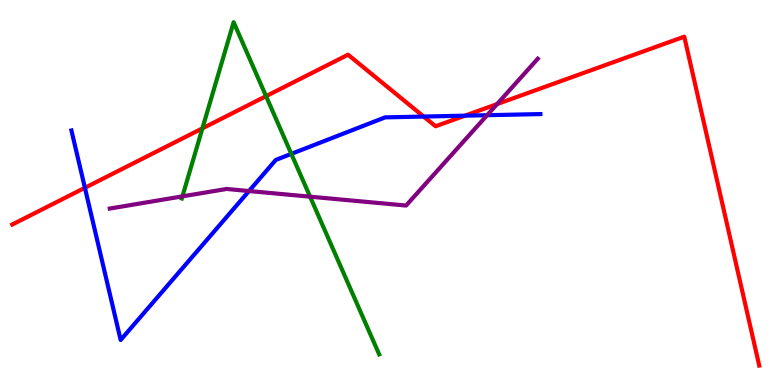[{'lines': ['blue', 'red'], 'intersections': [{'x': 1.1, 'y': 5.12}, {'x': 5.47, 'y': 6.97}, {'x': 6.0, 'y': 7.0}]}, {'lines': ['green', 'red'], 'intersections': [{'x': 2.61, 'y': 6.67}, {'x': 3.43, 'y': 7.5}]}, {'lines': ['purple', 'red'], 'intersections': [{'x': 6.41, 'y': 7.3}]}, {'lines': ['blue', 'green'], 'intersections': [{'x': 3.76, 'y': 6.0}]}, {'lines': ['blue', 'purple'], 'intersections': [{'x': 3.21, 'y': 5.04}, {'x': 6.29, 'y': 7.01}]}, {'lines': ['green', 'purple'], 'intersections': [{'x': 2.35, 'y': 4.9}, {'x': 4.0, 'y': 4.89}]}]